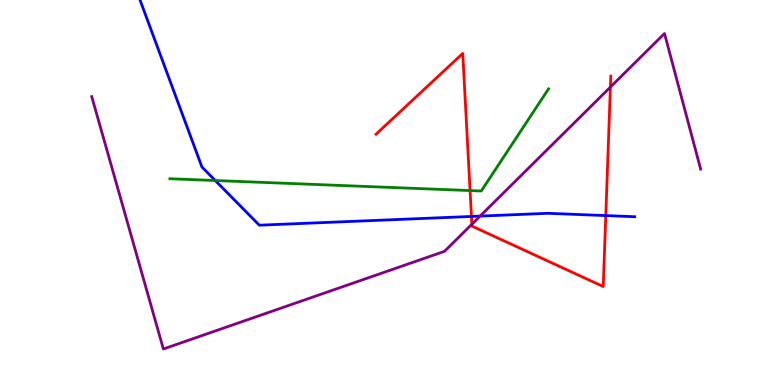[{'lines': ['blue', 'red'], 'intersections': [{'x': 6.08, 'y': 4.38}, {'x': 7.82, 'y': 4.4}]}, {'lines': ['green', 'red'], 'intersections': [{'x': 6.07, 'y': 5.05}]}, {'lines': ['purple', 'red'], 'intersections': [{'x': 6.09, 'y': 4.17}, {'x': 7.88, 'y': 7.74}]}, {'lines': ['blue', 'green'], 'intersections': [{'x': 2.78, 'y': 5.31}]}, {'lines': ['blue', 'purple'], 'intersections': [{'x': 6.2, 'y': 4.39}]}, {'lines': ['green', 'purple'], 'intersections': []}]